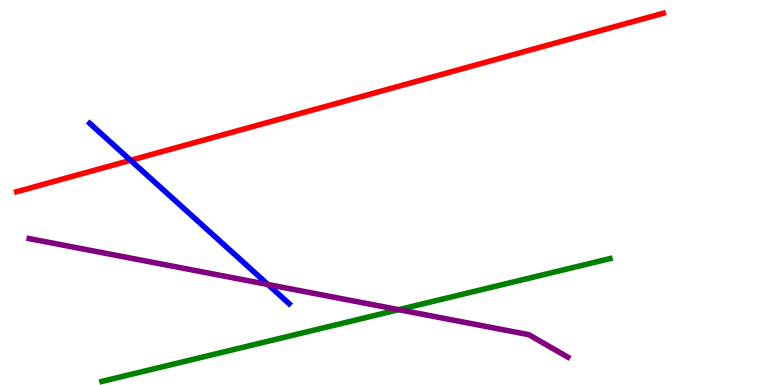[{'lines': ['blue', 'red'], 'intersections': [{'x': 1.69, 'y': 5.84}]}, {'lines': ['green', 'red'], 'intersections': []}, {'lines': ['purple', 'red'], 'intersections': []}, {'lines': ['blue', 'green'], 'intersections': []}, {'lines': ['blue', 'purple'], 'intersections': [{'x': 3.46, 'y': 2.61}]}, {'lines': ['green', 'purple'], 'intersections': [{'x': 5.14, 'y': 1.96}]}]